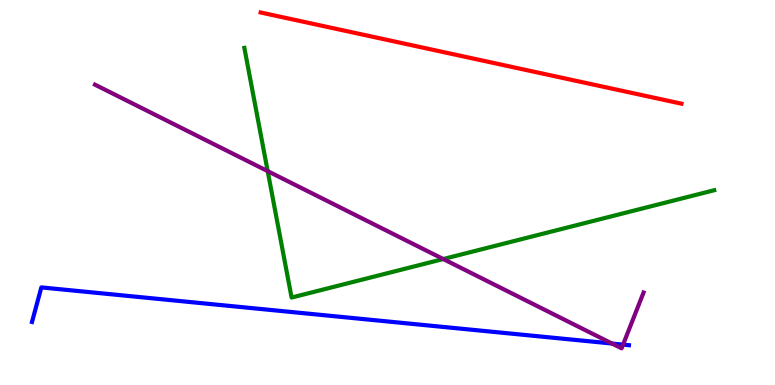[{'lines': ['blue', 'red'], 'intersections': []}, {'lines': ['green', 'red'], 'intersections': []}, {'lines': ['purple', 'red'], 'intersections': []}, {'lines': ['blue', 'green'], 'intersections': []}, {'lines': ['blue', 'purple'], 'intersections': [{'x': 7.9, 'y': 1.08}, {'x': 8.04, 'y': 1.05}]}, {'lines': ['green', 'purple'], 'intersections': [{'x': 3.45, 'y': 5.56}, {'x': 5.72, 'y': 3.27}]}]